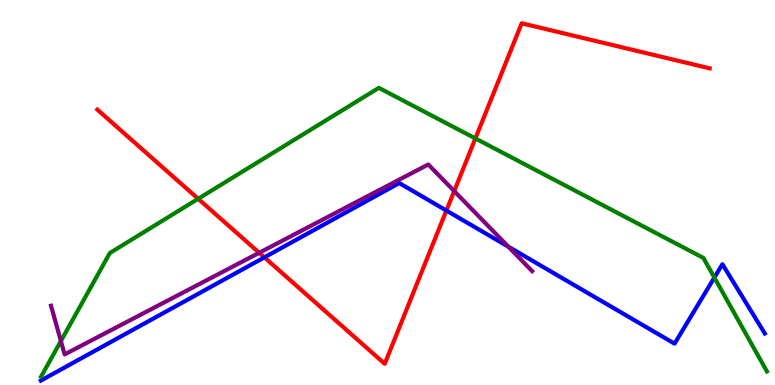[{'lines': ['blue', 'red'], 'intersections': [{'x': 3.41, 'y': 3.32}, {'x': 5.76, 'y': 4.53}]}, {'lines': ['green', 'red'], 'intersections': [{'x': 2.56, 'y': 4.84}, {'x': 6.13, 'y': 6.4}]}, {'lines': ['purple', 'red'], 'intersections': [{'x': 3.34, 'y': 3.43}, {'x': 5.86, 'y': 5.04}]}, {'lines': ['blue', 'green'], 'intersections': [{'x': 9.22, 'y': 2.79}]}, {'lines': ['blue', 'purple'], 'intersections': [{'x': 6.56, 'y': 3.59}]}, {'lines': ['green', 'purple'], 'intersections': [{'x': 0.786, 'y': 1.14}]}]